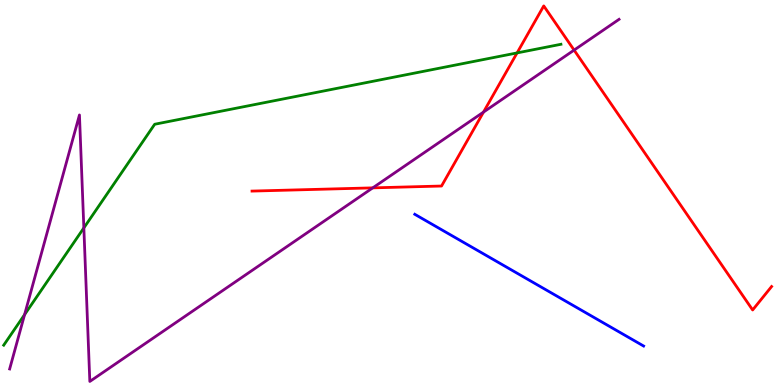[{'lines': ['blue', 'red'], 'intersections': []}, {'lines': ['green', 'red'], 'intersections': [{'x': 6.67, 'y': 8.63}]}, {'lines': ['purple', 'red'], 'intersections': [{'x': 4.81, 'y': 5.12}, {'x': 6.24, 'y': 7.09}, {'x': 7.41, 'y': 8.7}]}, {'lines': ['blue', 'green'], 'intersections': []}, {'lines': ['blue', 'purple'], 'intersections': []}, {'lines': ['green', 'purple'], 'intersections': [{'x': 0.317, 'y': 1.83}, {'x': 1.08, 'y': 4.08}]}]